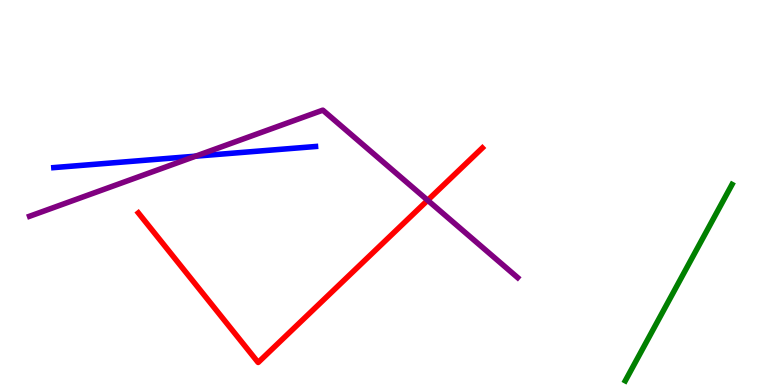[{'lines': ['blue', 'red'], 'intersections': []}, {'lines': ['green', 'red'], 'intersections': []}, {'lines': ['purple', 'red'], 'intersections': [{'x': 5.52, 'y': 4.8}]}, {'lines': ['blue', 'green'], 'intersections': []}, {'lines': ['blue', 'purple'], 'intersections': [{'x': 2.52, 'y': 5.94}]}, {'lines': ['green', 'purple'], 'intersections': []}]